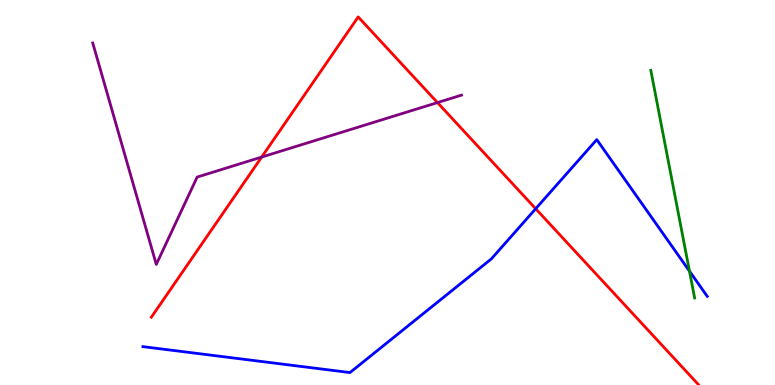[{'lines': ['blue', 'red'], 'intersections': [{'x': 6.91, 'y': 4.58}]}, {'lines': ['green', 'red'], 'intersections': []}, {'lines': ['purple', 'red'], 'intersections': [{'x': 3.38, 'y': 5.92}, {'x': 5.64, 'y': 7.34}]}, {'lines': ['blue', 'green'], 'intersections': [{'x': 8.9, 'y': 2.96}]}, {'lines': ['blue', 'purple'], 'intersections': []}, {'lines': ['green', 'purple'], 'intersections': []}]